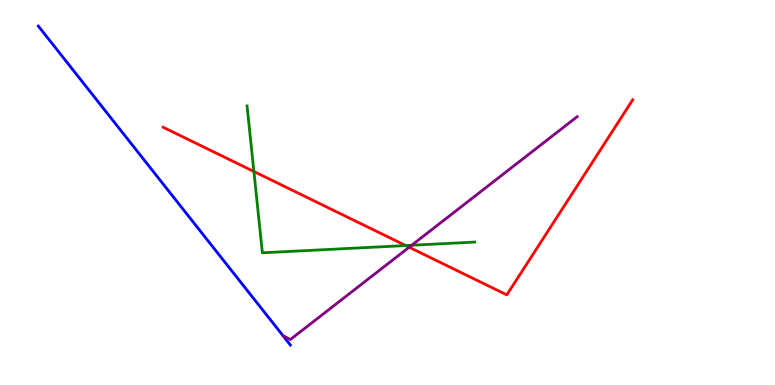[{'lines': ['blue', 'red'], 'intersections': []}, {'lines': ['green', 'red'], 'intersections': [{'x': 3.28, 'y': 5.55}, {'x': 5.24, 'y': 3.62}]}, {'lines': ['purple', 'red'], 'intersections': [{'x': 5.28, 'y': 3.58}]}, {'lines': ['blue', 'green'], 'intersections': []}, {'lines': ['blue', 'purple'], 'intersections': []}, {'lines': ['green', 'purple'], 'intersections': [{'x': 5.31, 'y': 3.63}]}]